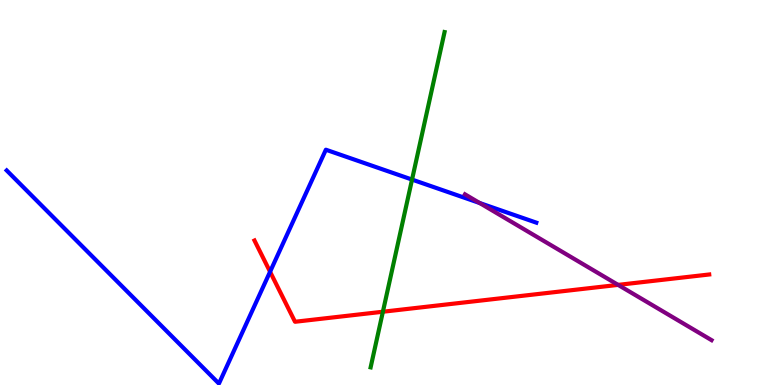[{'lines': ['blue', 'red'], 'intersections': [{'x': 3.48, 'y': 2.94}]}, {'lines': ['green', 'red'], 'intersections': [{'x': 4.94, 'y': 1.9}]}, {'lines': ['purple', 'red'], 'intersections': [{'x': 7.98, 'y': 2.6}]}, {'lines': ['blue', 'green'], 'intersections': [{'x': 5.32, 'y': 5.34}]}, {'lines': ['blue', 'purple'], 'intersections': [{'x': 6.19, 'y': 4.73}]}, {'lines': ['green', 'purple'], 'intersections': []}]